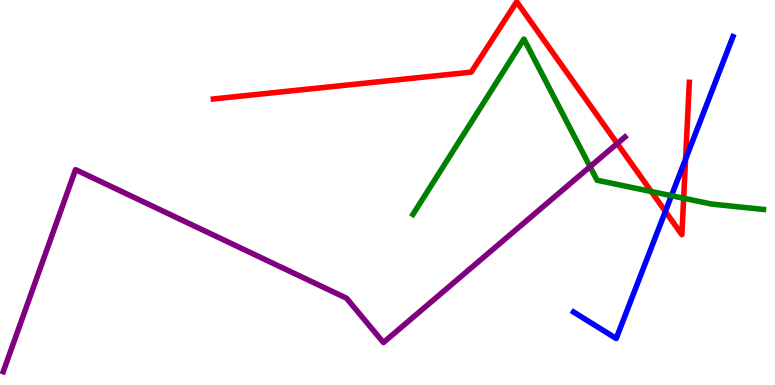[{'lines': ['blue', 'red'], 'intersections': [{'x': 8.59, 'y': 4.51}, {'x': 8.85, 'y': 5.87}]}, {'lines': ['green', 'red'], 'intersections': [{'x': 8.4, 'y': 5.03}, {'x': 8.82, 'y': 4.85}]}, {'lines': ['purple', 'red'], 'intersections': [{'x': 7.96, 'y': 6.27}]}, {'lines': ['blue', 'green'], 'intersections': [{'x': 8.66, 'y': 4.92}]}, {'lines': ['blue', 'purple'], 'intersections': []}, {'lines': ['green', 'purple'], 'intersections': [{'x': 7.61, 'y': 5.67}]}]